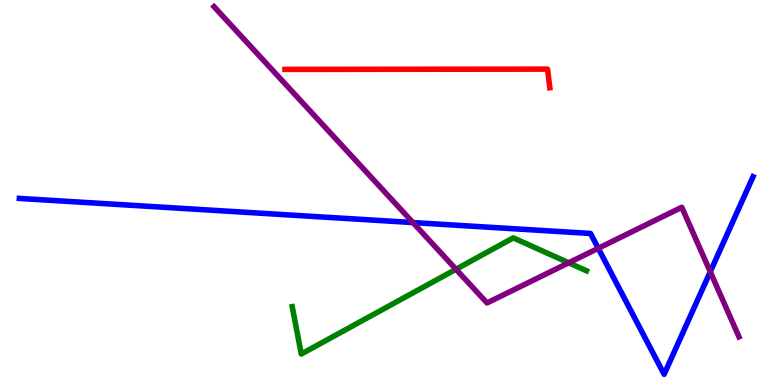[{'lines': ['blue', 'red'], 'intersections': []}, {'lines': ['green', 'red'], 'intersections': []}, {'lines': ['purple', 'red'], 'intersections': []}, {'lines': ['blue', 'green'], 'intersections': []}, {'lines': ['blue', 'purple'], 'intersections': [{'x': 5.33, 'y': 4.22}, {'x': 7.72, 'y': 3.55}, {'x': 9.16, 'y': 2.94}]}, {'lines': ['green', 'purple'], 'intersections': [{'x': 5.88, 'y': 3.01}, {'x': 7.34, 'y': 3.17}]}]